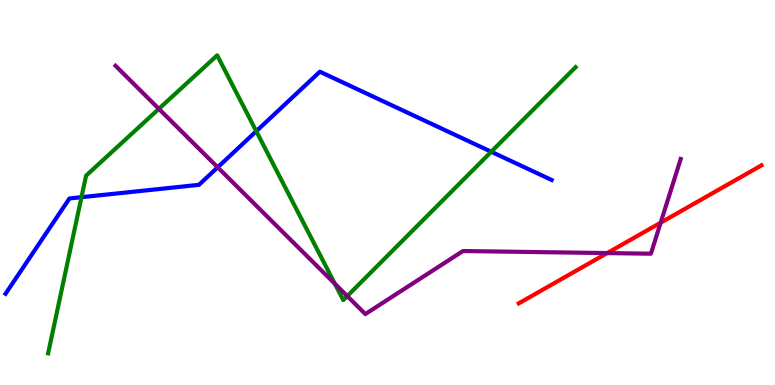[{'lines': ['blue', 'red'], 'intersections': []}, {'lines': ['green', 'red'], 'intersections': []}, {'lines': ['purple', 'red'], 'intersections': [{'x': 7.83, 'y': 3.43}, {'x': 8.52, 'y': 4.22}]}, {'lines': ['blue', 'green'], 'intersections': [{'x': 1.05, 'y': 4.88}, {'x': 3.31, 'y': 6.59}, {'x': 6.34, 'y': 6.06}]}, {'lines': ['blue', 'purple'], 'intersections': [{'x': 2.81, 'y': 5.65}]}, {'lines': ['green', 'purple'], 'intersections': [{'x': 2.05, 'y': 7.17}, {'x': 4.32, 'y': 2.63}, {'x': 4.48, 'y': 2.31}]}]